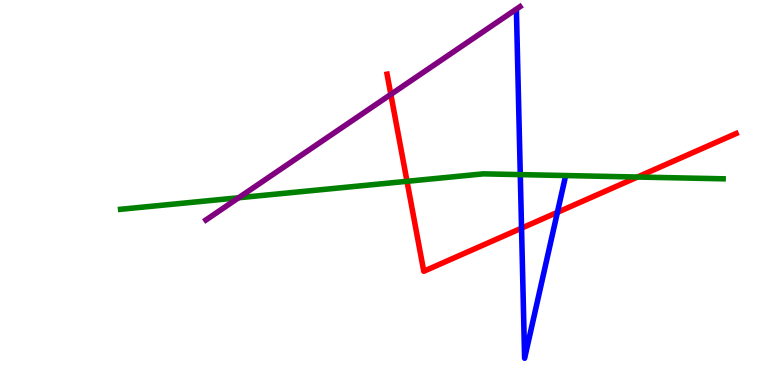[{'lines': ['blue', 'red'], 'intersections': [{'x': 6.73, 'y': 4.07}, {'x': 7.19, 'y': 4.48}]}, {'lines': ['green', 'red'], 'intersections': [{'x': 5.25, 'y': 5.29}, {'x': 8.23, 'y': 5.4}]}, {'lines': ['purple', 'red'], 'intersections': [{'x': 5.04, 'y': 7.55}]}, {'lines': ['blue', 'green'], 'intersections': [{'x': 6.71, 'y': 5.46}]}, {'lines': ['blue', 'purple'], 'intersections': []}, {'lines': ['green', 'purple'], 'intersections': [{'x': 3.08, 'y': 4.86}]}]